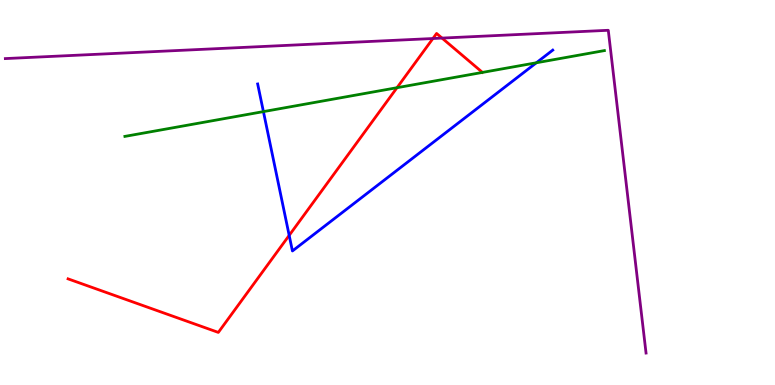[{'lines': ['blue', 'red'], 'intersections': [{'x': 3.73, 'y': 3.89}]}, {'lines': ['green', 'red'], 'intersections': [{'x': 5.12, 'y': 7.72}]}, {'lines': ['purple', 'red'], 'intersections': [{'x': 5.59, 'y': 9.0}, {'x': 5.7, 'y': 9.01}]}, {'lines': ['blue', 'green'], 'intersections': [{'x': 3.4, 'y': 7.1}, {'x': 6.92, 'y': 8.37}]}, {'lines': ['blue', 'purple'], 'intersections': []}, {'lines': ['green', 'purple'], 'intersections': []}]